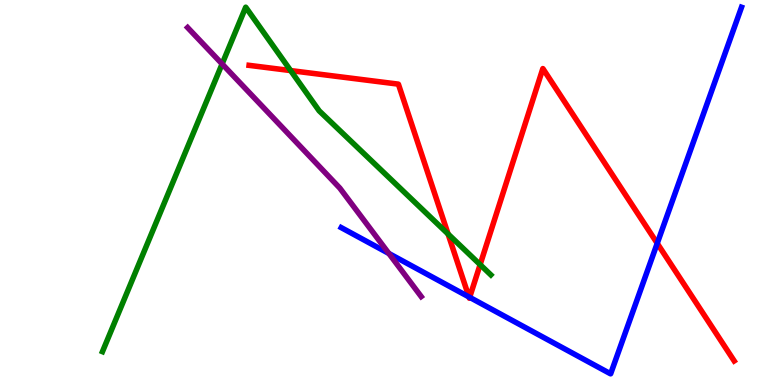[{'lines': ['blue', 'red'], 'intersections': [{'x': 6.05, 'y': 2.29}, {'x': 6.06, 'y': 2.28}, {'x': 8.48, 'y': 3.68}]}, {'lines': ['green', 'red'], 'intersections': [{'x': 3.75, 'y': 8.17}, {'x': 5.78, 'y': 3.92}, {'x': 6.2, 'y': 3.13}]}, {'lines': ['purple', 'red'], 'intersections': []}, {'lines': ['blue', 'green'], 'intersections': []}, {'lines': ['blue', 'purple'], 'intersections': [{'x': 5.02, 'y': 3.42}]}, {'lines': ['green', 'purple'], 'intersections': [{'x': 2.87, 'y': 8.34}]}]